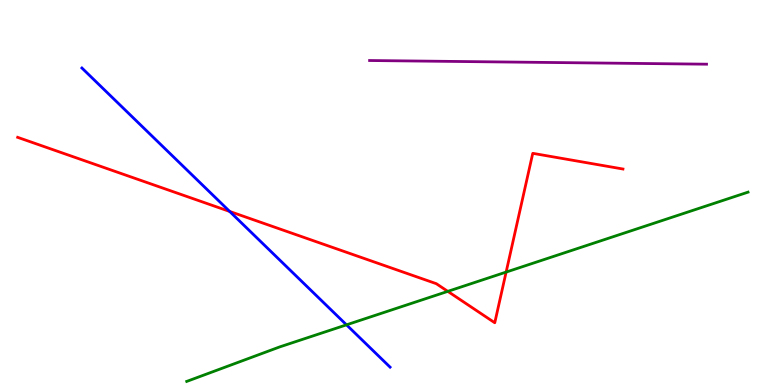[{'lines': ['blue', 'red'], 'intersections': [{'x': 2.96, 'y': 4.51}]}, {'lines': ['green', 'red'], 'intersections': [{'x': 5.78, 'y': 2.43}, {'x': 6.53, 'y': 2.93}]}, {'lines': ['purple', 'red'], 'intersections': []}, {'lines': ['blue', 'green'], 'intersections': [{'x': 4.47, 'y': 1.56}]}, {'lines': ['blue', 'purple'], 'intersections': []}, {'lines': ['green', 'purple'], 'intersections': []}]